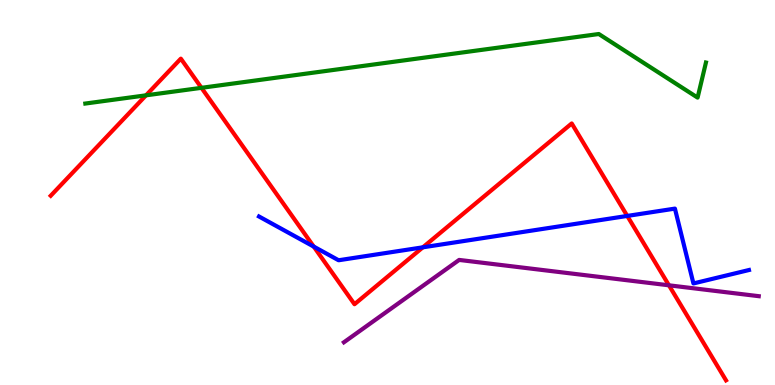[{'lines': ['blue', 'red'], 'intersections': [{'x': 4.05, 'y': 3.6}, {'x': 5.46, 'y': 3.58}, {'x': 8.09, 'y': 4.39}]}, {'lines': ['green', 'red'], 'intersections': [{'x': 1.88, 'y': 7.52}, {'x': 2.6, 'y': 7.72}]}, {'lines': ['purple', 'red'], 'intersections': [{'x': 8.63, 'y': 2.59}]}, {'lines': ['blue', 'green'], 'intersections': []}, {'lines': ['blue', 'purple'], 'intersections': []}, {'lines': ['green', 'purple'], 'intersections': []}]